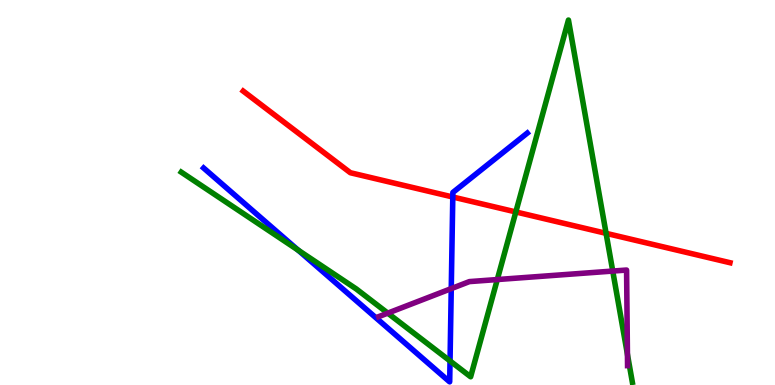[{'lines': ['blue', 'red'], 'intersections': [{'x': 5.84, 'y': 4.88}]}, {'lines': ['green', 'red'], 'intersections': [{'x': 6.66, 'y': 4.49}, {'x': 7.82, 'y': 3.94}]}, {'lines': ['purple', 'red'], 'intersections': []}, {'lines': ['blue', 'green'], 'intersections': [{'x': 3.85, 'y': 3.5}, {'x': 5.81, 'y': 0.625}]}, {'lines': ['blue', 'purple'], 'intersections': [{'x': 5.82, 'y': 2.5}]}, {'lines': ['green', 'purple'], 'intersections': [{'x': 5.0, 'y': 1.87}, {'x': 6.42, 'y': 2.74}, {'x': 7.91, 'y': 2.96}, {'x': 8.1, 'y': 0.796}]}]